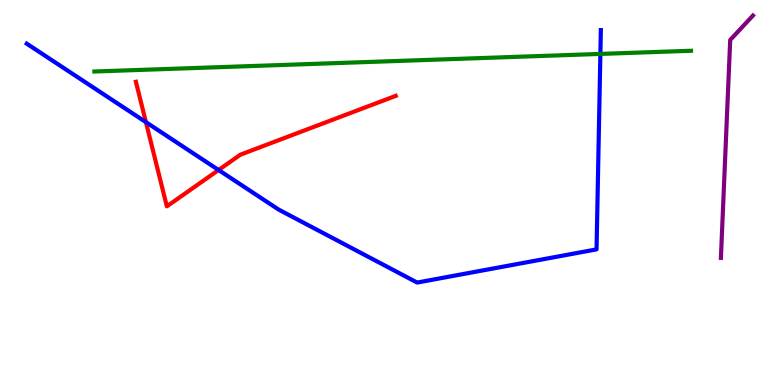[{'lines': ['blue', 'red'], 'intersections': [{'x': 1.88, 'y': 6.83}, {'x': 2.82, 'y': 5.58}]}, {'lines': ['green', 'red'], 'intersections': []}, {'lines': ['purple', 'red'], 'intersections': []}, {'lines': ['blue', 'green'], 'intersections': [{'x': 7.75, 'y': 8.6}]}, {'lines': ['blue', 'purple'], 'intersections': []}, {'lines': ['green', 'purple'], 'intersections': []}]